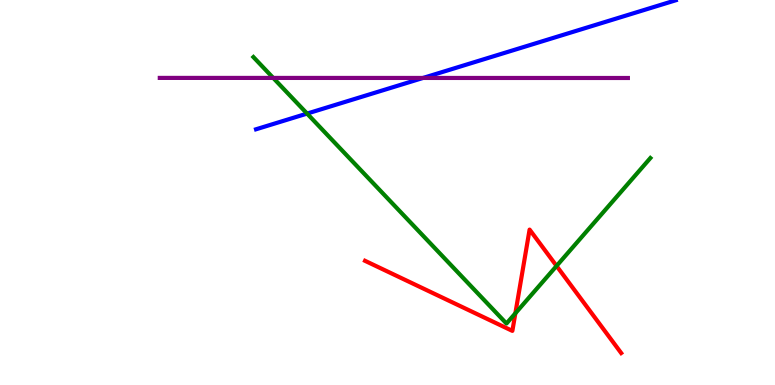[{'lines': ['blue', 'red'], 'intersections': []}, {'lines': ['green', 'red'], 'intersections': [{'x': 6.65, 'y': 1.86}, {'x': 7.18, 'y': 3.09}]}, {'lines': ['purple', 'red'], 'intersections': []}, {'lines': ['blue', 'green'], 'intersections': [{'x': 3.96, 'y': 7.05}]}, {'lines': ['blue', 'purple'], 'intersections': [{'x': 5.46, 'y': 7.98}]}, {'lines': ['green', 'purple'], 'intersections': [{'x': 3.53, 'y': 7.98}]}]